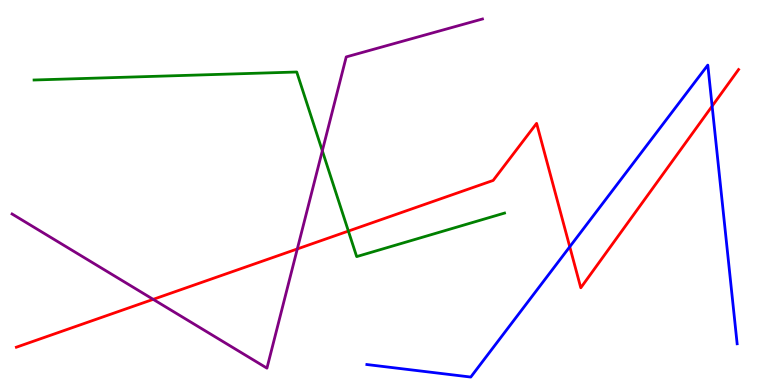[{'lines': ['blue', 'red'], 'intersections': [{'x': 7.35, 'y': 3.59}, {'x': 9.19, 'y': 7.24}]}, {'lines': ['green', 'red'], 'intersections': [{'x': 4.5, 'y': 4.0}]}, {'lines': ['purple', 'red'], 'intersections': [{'x': 1.98, 'y': 2.22}, {'x': 3.84, 'y': 3.53}]}, {'lines': ['blue', 'green'], 'intersections': []}, {'lines': ['blue', 'purple'], 'intersections': []}, {'lines': ['green', 'purple'], 'intersections': [{'x': 4.16, 'y': 6.08}]}]